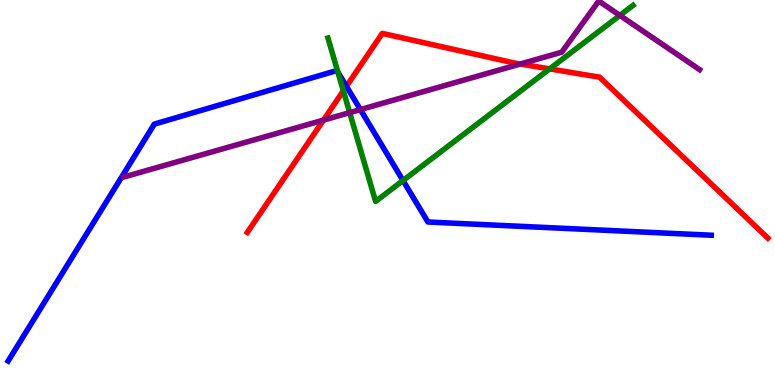[{'lines': ['blue', 'red'], 'intersections': [{'x': 4.47, 'y': 7.76}]}, {'lines': ['green', 'red'], 'intersections': [{'x': 4.43, 'y': 7.64}, {'x': 7.09, 'y': 8.21}]}, {'lines': ['purple', 'red'], 'intersections': [{'x': 4.17, 'y': 6.88}, {'x': 6.71, 'y': 8.34}]}, {'lines': ['blue', 'green'], 'intersections': [{'x': 4.36, 'y': 8.13}, {'x': 5.2, 'y': 5.31}]}, {'lines': ['blue', 'purple'], 'intersections': [{'x': 4.65, 'y': 7.15}]}, {'lines': ['green', 'purple'], 'intersections': [{'x': 4.51, 'y': 7.07}, {'x': 8.0, 'y': 9.6}]}]